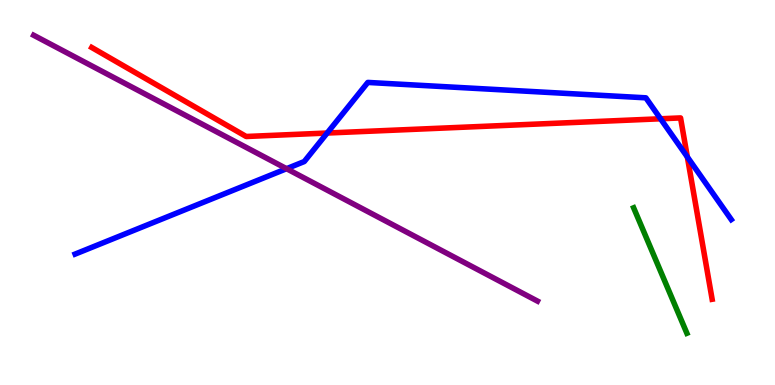[{'lines': ['blue', 'red'], 'intersections': [{'x': 4.22, 'y': 6.54}, {'x': 8.52, 'y': 6.91}, {'x': 8.87, 'y': 5.92}]}, {'lines': ['green', 'red'], 'intersections': []}, {'lines': ['purple', 'red'], 'intersections': []}, {'lines': ['blue', 'green'], 'intersections': []}, {'lines': ['blue', 'purple'], 'intersections': [{'x': 3.7, 'y': 5.62}]}, {'lines': ['green', 'purple'], 'intersections': []}]